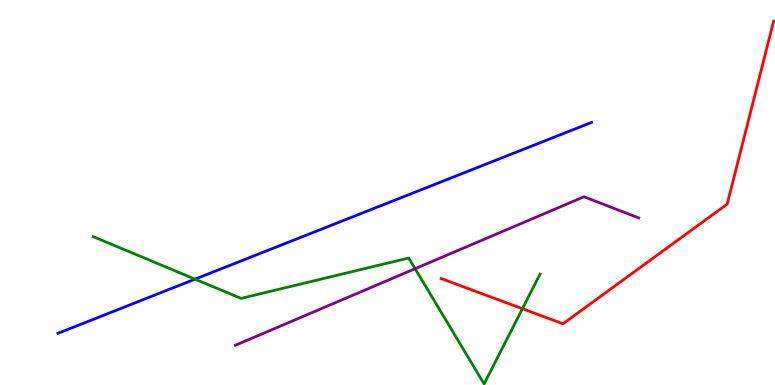[{'lines': ['blue', 'red'], 'intersections': []}, {'lines': ['green', 'red'], 'intersections': [{'x': 6.74, 'y': 1.98}]}, {'lines': ['purple', 'red'], 'intersections': []}, {'lines': ['blue', 'green'], 'intersections': [{'x': 2.52, 'y': 2.75}]}, {'lines': ['blue', 'purple'], 'intersections': []}, {'lines': ['green', 'purple'], 'intersections': [{'x': 5.36, 'y': 3.02}]}]